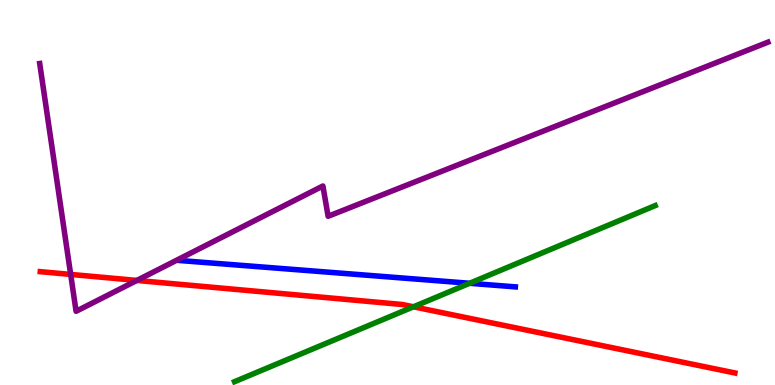[{'lines': ['blue', 'red'], 'intersections': []}, {'lines': ['green', 'red'], 'intersections': [{'x': 5.33, 'y': 2.03}]}, {'lines': ['purple', 'red'], 'intersections': [{'x': 0.912, 'y': 2.87}, {'x': 1.77, 'y': 2.72}]}, {'lines': ['blue', 'green'], 'intersections': [{'x': 6.06, 'y': 2.64}]}, {'lines': ['blue', 'purple'], 'intersections': []}, {'lines': ['green', 'purple'], 'intersections': []}]